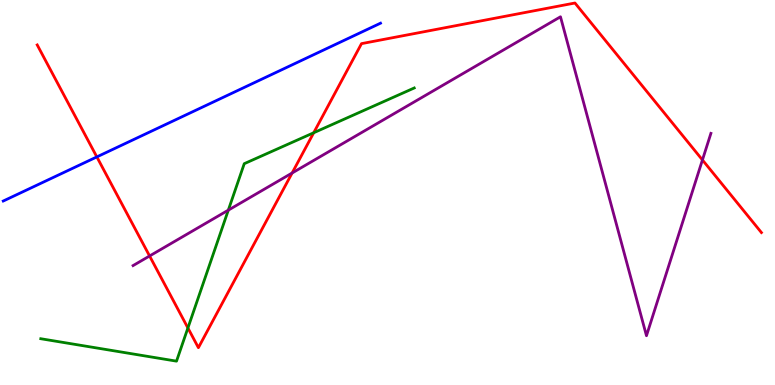[{'lines': ['blue', 'red'], 'intersections': [{'x': 1.25, 'y': 5.92}]}, {'lines': ['green', 'red'], 'intersections': [{'x': 2.42, 'y': 1.48}, {'x': 4.05, 'y': 6.55}]}, {'lines': ['purple', 'red'], 'intersections': [{'x': 1.93, 'y': 3.35}, {'x': 3.77, 'y': 5.51}, {'x': 9.06, 'y': 5.85}]}, {'lines': ['blue', 'green'], 'intersections': []}, {'lines': ['blue', 'purple'], 'intersections': []}, {'lines': ['green', 'purple'], 'intersections': [{'x': 2.95, 'y': 4.54}]}]